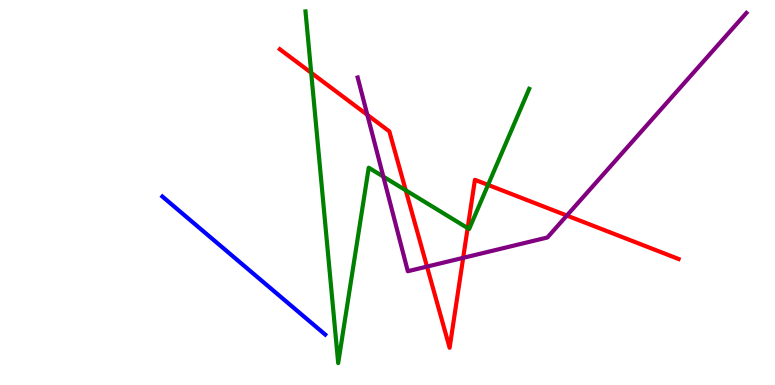[{'lines': ['blue', 'red'], 'intersections': []}, {'lines': ['green', 'red'], 'intersections': [{'x': 4.02, 'y': 8.11}, {'x': 5.24, 'y': 5.06}, {'x': 6.03, 'y': 4.08}, {'x': 6.3, 'y': 5.2}]}, {'lines': ['purple', 'red'], 'intersections': [{'x': 4.74, 'y': 7.02}, {'x': 5.51, 'y': 3.08}, {'x': 5.98, 'y': 3.3}, {'x': 7.31, 'y': 4.4}]}, {'lines': ['blue', 'green'], 'intersections': []}, {'lines': ['blue', 'purple'], 'intersections': []}, {'lines': ['green', 'purple'], 'intersections': [{'x': 4.95, 'y': 5.41}]}]